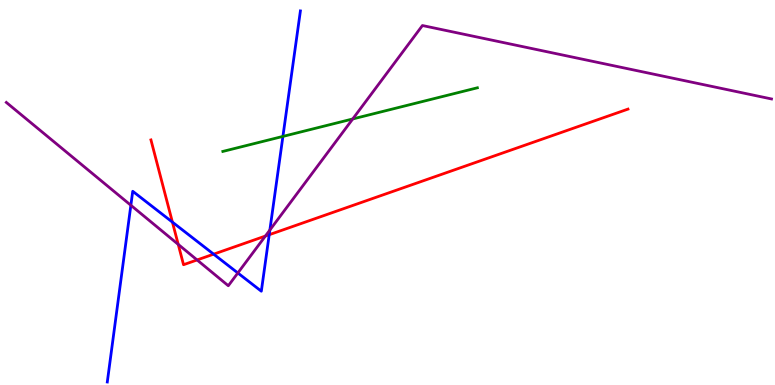[{'lines': ['blue', 'red'], 'intersections': [{'x': 2.22, 'y': 4.23}, {'x': 2.76, 'y': 3.4}, {'x': 3.47, 'y': 3.9}]}, {'lines': ['green', 'red'], 'intersections': []}, {'lines': ['purple', 'red'], 'intersections': [{'x': 2.3, 'y': 3.65}, {'x': 2.54, 'y': 3.25}, {'x': 3.42, 'y': 3.87}]}, {'lines': ['blue', 'green'], 'intersections': [{'x': 3.65, 'y': 6.46}]}, {'lines': ['blue', 'purple'], 'intersections': [{'x': 1.69, 'y': 4.67}, {'x': 3.07, 'y': 2.91}, {'x': 3.48, 'y': 4.02}]}, {'lines': ['green', 'purple'], 'intersections': [{'x': 4.55, 'y': 6.91}]}]